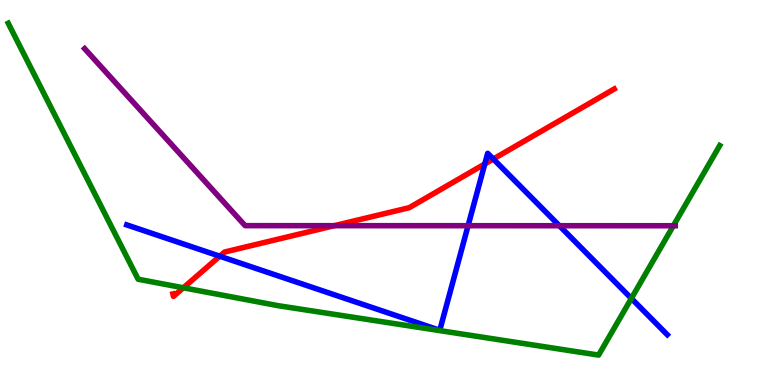[{'lines': ['blue', 'red'], 'intersections': [{'x': 2.84, 'y': 3.35}, {'x': 6.26, 'y': 5.74}, {'x': 6.37, 'y': 5.87}]}, {'lines': ['green', 'red'], 'intersections': [{'x': 2.37, 'y': 2.53}]}, {'lines': ['purple', 'red'], 'intersections': [{'x': 4.31, 'y': 4.14}]}, {'lines': ['blue', 'green'], 'intersections': [{'x': 8.15, 'y': 2.25}]}, {'lines': ['blue', 'purple'], 'intersections': [{'x': 6.04, 'y': 4.14}, {'x': 7.22, 'y': 4.14}]}, {'lines': ['green', 'purple'], 'intersections': [{'x': 8.69, 'y': 4.14}]}]